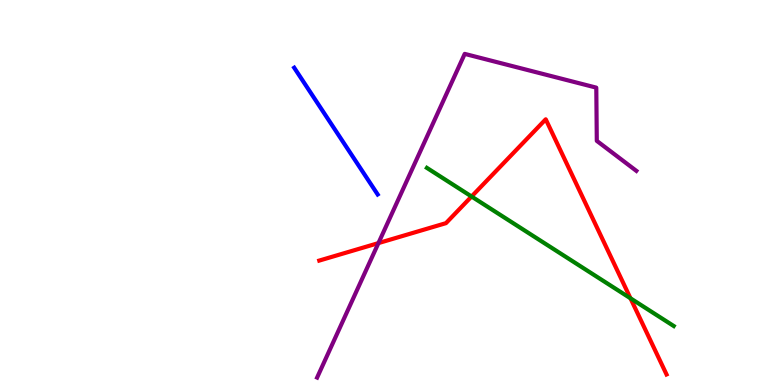[{'lines': ['blue', 'red'], 'intersections': []}, {'lines': ['green', 'red'], 'intersections': [{'x': 6.08, 'y': 4.9}, {'x': 8.14, 'y': 2.25}]}, {'lines': ['purple', 'red'], 'intersections': [{'x': 4.88, 'y': 3.69}]}, {'lines': ['blue', 'green'], 'intersections': []}, {'lines': ['blue', 'purple'], 'intersections': []}, {'lines': ['green', 'purple'], 'intersections': []}]